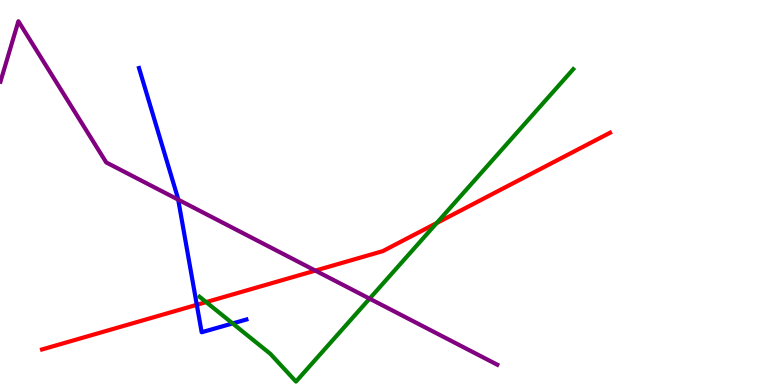[{'lines': ['blue', 'red'], 'intersections': [{'x': 2.54, 'y': 2.08}]}, {'lines': ['green', 'red'], 'intersections': [{'x': 2.66, 'y': 2.15}, {'x': 5.63, 'y': 4.21}]}, {'lines': ['purple', 'red'], 'intersections': [{'x': 4.07, 'y': 2.97}]}, {'lines': ['blue', 'green'], 'intersections': [{'x': 3.0, 'y': 1.6}]}, {'lines': ['blue', 'purple'], 'intersections': [{'x': 2.3, 'y': 4.81}]}, {'lines': ['green', 'purple'], 'intersections': [{'x': 4.77, 'y': 2.24}]}]